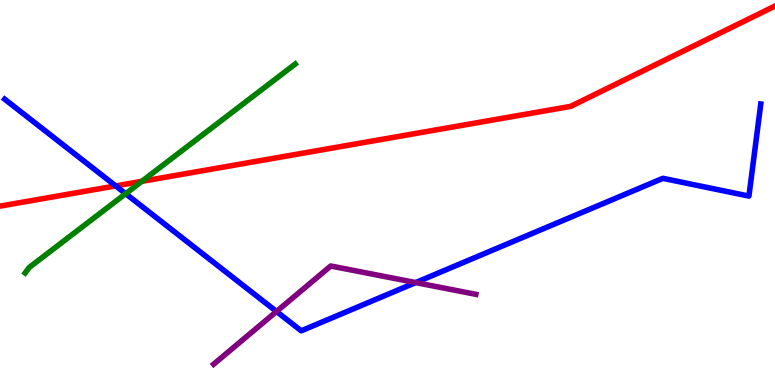[{'lines': ['blue', 'red'], 'intersections': [{'x': 1.49, 'y': 5.17}]}, {'lines': ['green', 'red'], 'intersections': [{'x': 1.83, 'y': 5.29}]}, {'lines': ['purple', 'red'], 'intersections': []}, {'lines': ['blue', 'green'], 'intersections': [{'x': 1.62, 'y': 4.97}]}, {'lines': ['blue', 'purple'], 'intersections': [{'x': 3.57, 'y': 1.91}, {'x': 5.36, 'y': 2.66}]}, {'lines': ['green', 'purple'], 'intersections': []}]